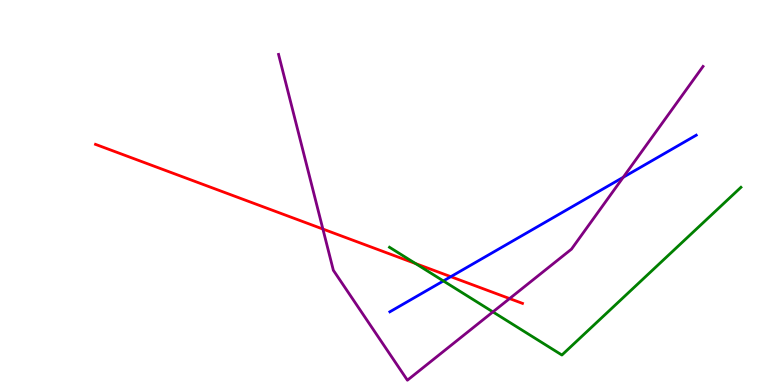[{'lines': ['blue', 'red'], 'intersections': [{'x': 5.82, 'y': 2.81}]}, {'lines': ['green', 'red'], 'intersections': [{'x': 5.36, 'y': 3.15}]}, {'lines': ['purple', 'red'], 'intersections': [{'x': 4.17, 'y': 4.05}, {'x': 6.58, 'y': 2.24}]}, {'lines': ['blue', 'green'], 'intersections': [{'x': 5.72, 'y': 2.7}]}, {'lines': ['blue', 'purple'], 'intersections': [{'x': 8.04, 'y': 5.4}]}, {'lines': ['green', 'purple'], 'intersections': [{'x': 6.36, 'y': 1.9}]}]